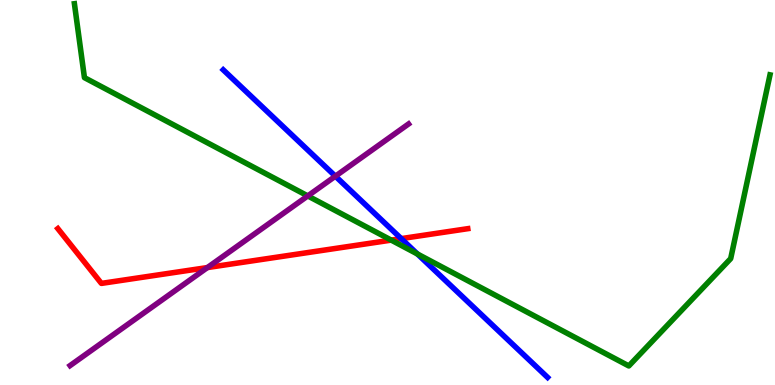[{'lines': ['blue', 'red'], 'intersections': [{'x': 5.18, 'y': 3.8}]}, {'lines': ['green', 'red'], 'intersections': [{'x': 5.05, 'y': 3.76}]}, {'lines': ['purple', 'red'], 'intersections': [{'x': 2.68, 'y': 3.05}]}, {'lines': ['blue', 'green'], 'intersections': [{'x': 5.39, 'y': 3.4}]}, {'lines': ['blue', 'purple'], 'intersections': [{'x': 4.33, 'y': 5.42}]}, {'lines': ['green', 'purple'], 'intersections': [{'x': 3.97, 'y': 4.91}]}]